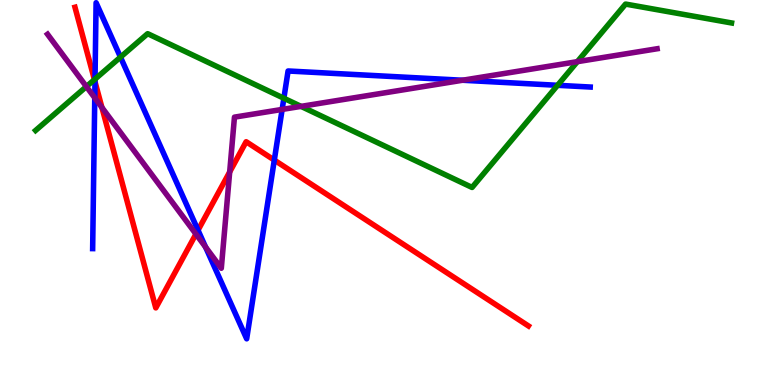[{'lines': ['blue', 'red'], 'intersections': [{'x': 1.23, 'y': 7.88}, {'x': 2.56, 'y': 4.02}, {'x': 3.54, 'y': 5.84}]}, {'lines': ['green', 'red'], 'intersections': [{'x': 1.22, 'y': 7.93}]}, {'lines': ['purple', 'red'], 'intersections': [{'x': 1.32, 'y': 7.21}, {'x': 2.53, 'y': 3.92}, {'x': 2.96, 'y': 5.53}]}, {'lines': ['blue', 'green'], 'intersections': [{'x': 1.23, 'y': 7.95}, {'x': 1.55, 'y': 8.52}, {'x': 3.66, 'y': 7.45}, {'x': 7.19, 'y': 7.78}]}, {'lines': ['blue', 'purple'], 'intersections': [{'x': 1.22, 'y': 7.46}, {'x': 2.65, 'y': 3.58}, {'x': 3.64, 'y': 7.16}, {'x': 5.97, 'y': 7.92}]}, {'lines': ['green', 'purple'], 'intersections': [{'x': 1.11, 'y': 7.75}, {'x': 3.88, 'y': 7.24}, {'x': 7.45, 'y': 8.4}]}]